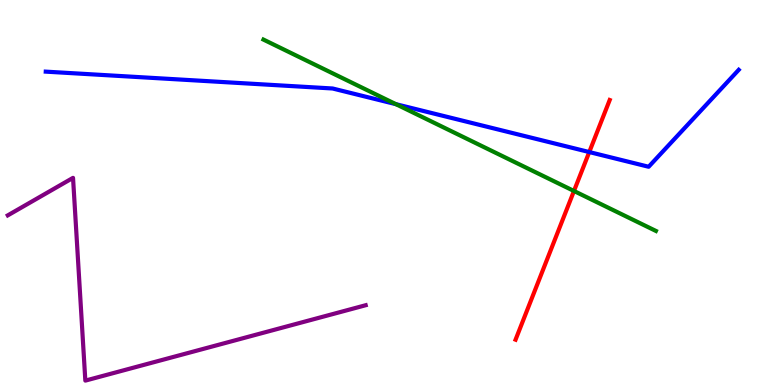[{'lines': ['blue', 'red'], 'intersections': [{'x': 7.6, 'y': 6.05}]}, {'lines': ['green', 'red'], 'intersections': [{'x': 7.41, 'y': 5.04}]}, {'lines': ['purple', 'red'], 'intersections': []}, {'lines': ['blue', 'green'], 'intersections': [{'x': 5.11, 'y': 7.29}]}, {'lines': ['blue', 'purple'], 'intersections': []}, {'lines': ['green', 'purple'], 'intersections': []}]